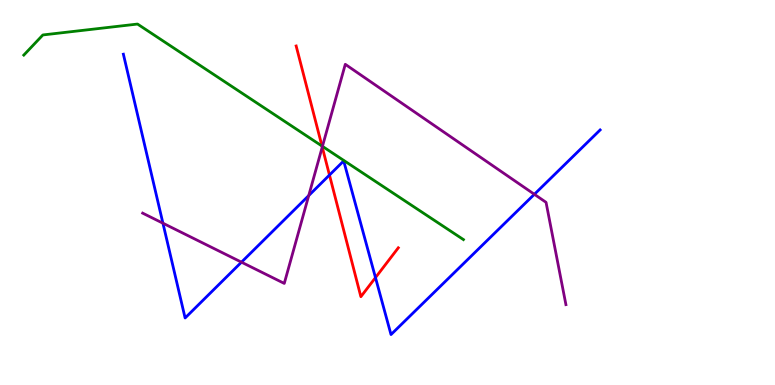[{'lines': ['blue', 'red'], 'intersections': [{'x': 4.25, 'y': 5.45}, {'x': 4.84, 'y': 2.79}]}, {'lines': ['green', 'red'], 'intersections': [{'x': 4.15, 'y': 6.21}]}, {'lines': ['purple', 'red'], 'intersections': [{'x': 4.16, 'y': 6.18}]}, {'lines': ['blue', 'green'], 'intersections': []}, {'lines': ['blue', 'purple'], 'intersections': [{'x': 2.1, 'y': 4.2}, {'x': 3.12, 'y': 3.19}, {'x': 3.98, 'y': 4.92}, {'x': 6.89, 'y': 4.95}]}, {'lines': ['green', 'purple'], 'intersections': [{'x': 4.16, 'y': 6.2}]}]